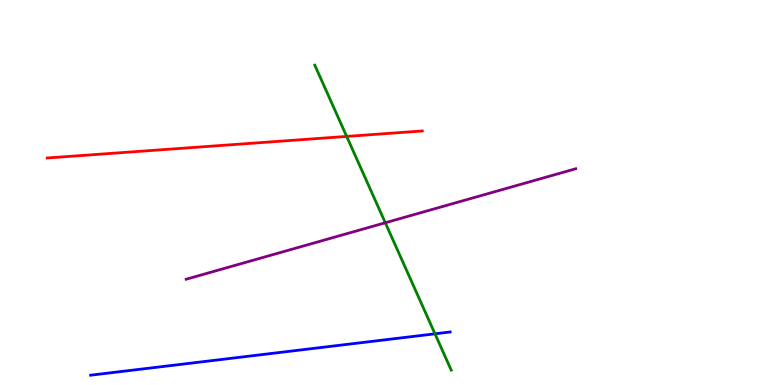[{'lines': ['blue', 'red'], 'intersections': []}, {'lines': ['green', 'red'], 'intersections': [{'x': 4.47, 'y': 6.46}]}, {'lines': ['purple', 'red'], 'intersections': []}, {'lines': ['blue', 'green'], 'intersections': [{'x': 5.61, 'y': 1.33}]}, {'lines': ['blue', 'purple'], 'intersections': []}, {'lines': ['green', 'purple'], 'intersections': [{'x': 4.97, 'y': 4.21}]}]